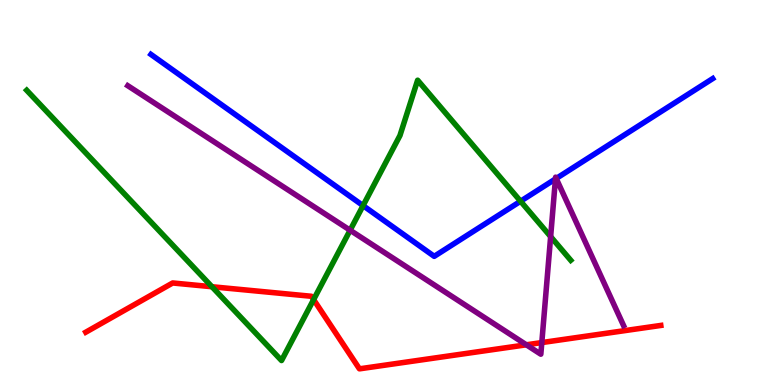[{'lines': ['blue', 'red'], 'intersections': []}, {'lines': ['green', 'red'], 'intersections': [{'x': 2.73, 'y': 2.55}, {'x': 4.05, 'y': 2.22}]}, {'lines': ['purple', 'red'], 'intersections': [{'x': 6.79, 'y': 1.04}, {'x': 6.99, 'y': 1.1}]}, {'lines': ['blue', 'green'], 'intersections': [{'x': 4.68, 'y': 4.66}, {'x': 6.72, 'y': 4.77}]}, {'lines': ['blue', 'purple'], 'intersections': [{'x': 7.17, 'y': 5.35}, {'x': 7.18, 'y': 5.36}]}, {'lines': ['green', 'purple'], 'intersections': [{'x': 4.52, 'y': 4.02}, {'x': 7.11, 'y': 3.85}]}]